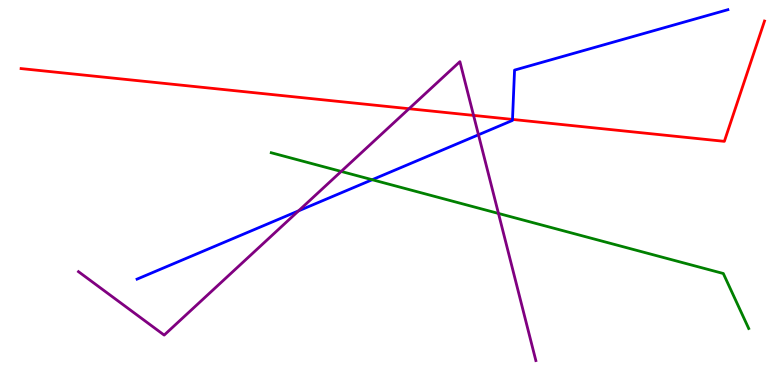[{'lines': ['blue', 'red'], 'intersections': [{'x': 6.61, 'y': 6.9}]}, {'lines': ['green', 'red'], 'intersections': []}, {'lines': ['purple', 'red'], 'intersections': [{'x': 5.28, 'y': 7.18}, {'x': 6.11, 'y': 7.0}]}, {'lines': ['blue', 'green'], 'intersections': [{'x': 4.8, 'y': 5.33}]}, {'lines': ['blue', 'purple'], 'intersections': [{'x': 3.85, 'y': 4.52}, {'x': 6.17, 'y': 6.5}]}, {'lines': ['green', 'purple'], 'intersections': [{'x': 4.4, 'y': 5.55}, {'x': 6.43, 'y': 4.46}]}]